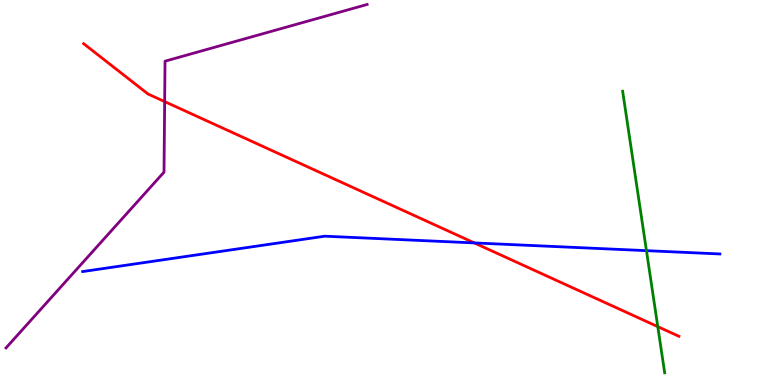[{'lines': ['blue', 'red'], 'intersections': [{'x': 6.12, 'y': 3.69}]}, {'lines': ['green', 'red'], 'intersections': [{'x': 8.49, 'y': 1.52}]}, {'lines': ['purple', 'red'], 'intersections': [{'x': 2.12, 'y': 7.36}]}, {'lines': ['blue', 'green'], 'intersections': [{'x': 8.34, 'y': 3.49}]}, {'lines': ['blue', 'purple'], 'intersections': []}, {'lines': ['green', 'purple'], 'intersections': []}]